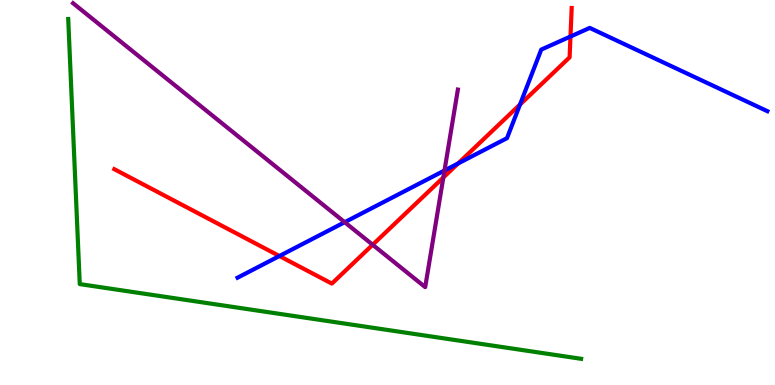[{'lines': ['blue', 'red'], 'intersections': [{'x': 3.61, 'y': 3.35}, {'x': 5.91, 'y': 5.75}, {'x': 6.71, 'y': 7.28}, {'x': 7.36, 'y': 9.05}]}, {'lines': ['green', 'red'], 'intersections': []}, {'lines': ['purple', 'red'], 'intersections': [{'x': 4.81, 'y': 3.64}, {'x': 5.72, 'y': 5.39}]}, {'lines': ['blue', 'green'], 'intersections': []}, {'lines': ['blue', 'purple'], 'intersections': [{'x': 4.45, 'y': 4.23}, {'x': 5.74, 'y': 5.57}]}, {'lines': ['green', 'purple'], 'intersections': []}]